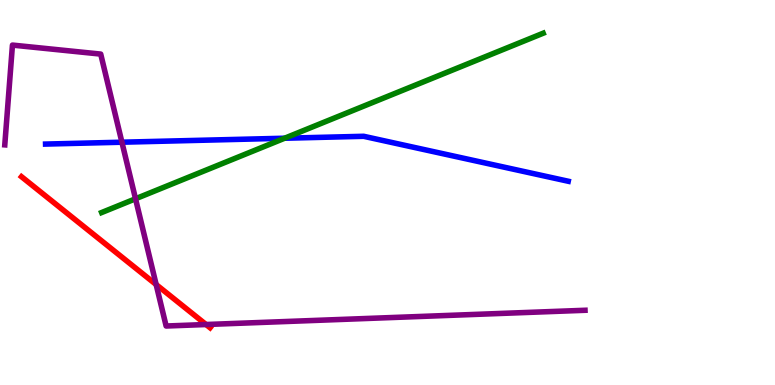[{'lines': ['blue', 'red'], 'intersections': []}, {'lines': ['green', 'red'], 'intersections': []}, {'lines': ['purple', 'red'], 'intersections': [{'x': 2.01, 'y': 2.61}, {'x': 2.66, 'y': 1.57}]}, {'lines': ['blue', 'green'], 'intersections': [{'x': 3.67, 'y': 6.41}]}, {'lines': ['blue', 'purple'], 'intersections': [{'x': 1.57, 'y': 6.31}]}, {'lines': ['green', 'purple'], 'intersections': [{'x': 1.75, 'y': 4.84}]}]